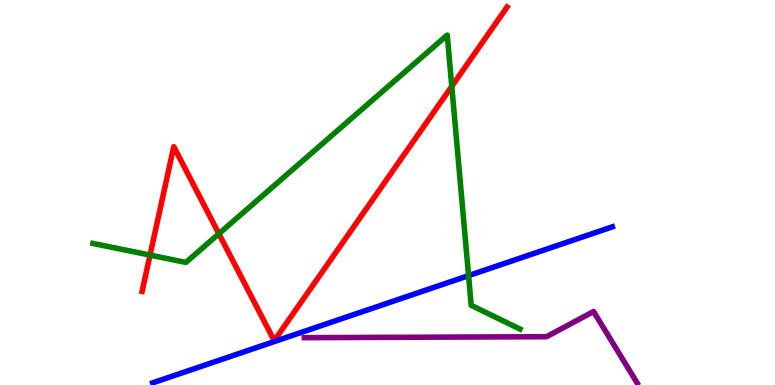[{'lines': ['blue', 'red'], 'intersections': []}, {'lines': ['green', 'red'], 'intersections': [{'x': 1.94, 'y': 3.37}, {'x': 2.82, 'y': 3.93}, {'x': 5.83, 'y': 7.76}]}, {'lines': ['purple', 'red'], 'intersections': []}, {'lines': ['blue', 'green'], 'intersections': [{'x': 6.05, 'y': 2.84}]}, {'lines': ['blue', 'purple'], 'intersections': []}, {'lines': ['green', 'purple'], 'intersections': []}]